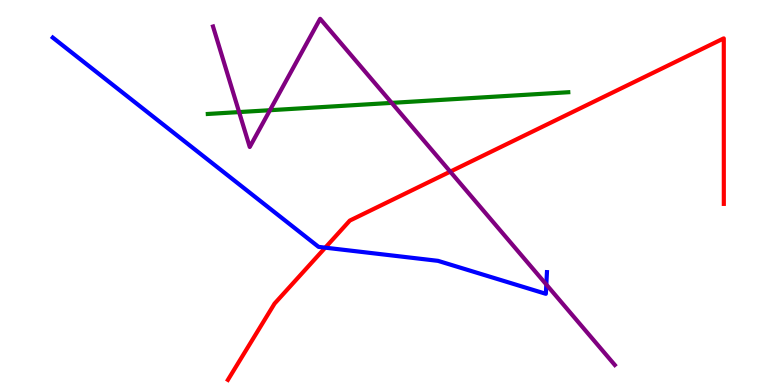[{'lines': ['blue', 'red'], 'intersections': [{'x': 4.2, 'y': 3.57}]}, {'lines': ['green', 'red'], 'intersections': []}, {'lines': ['purple', 'red'], 'intersections': [{'x': 5.81, 'y': 5.54}]}, {'lines': ['blue', 'green'], 'intersections': []}, {'lines': ['blue', 'purple'], 'intersections': [{'x': 7.05, 'y': 2.61}]}, {'lines': ['green', 'purple'], 'intersections': [{'x': 3.09, 'y': 7.09}, {'x': 3.48, 'y': 7.14}, {'x': 5.05, 'y': 7.33}]}]